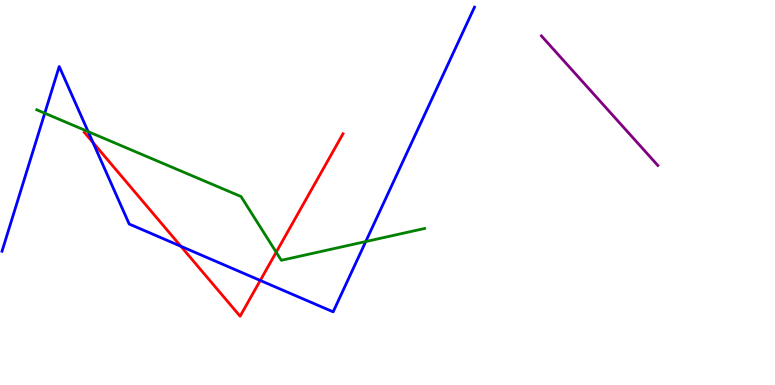[{'lines': ['blue', 'red'], 'intersections': [{'x': 1.2, 'y': 6.3}, {'x': 2.33, 'y': 3.6}, {'x': 3.36, 'y': 2.72}]}, {'lines': ['green', 'red'], 'intersections': [{'x': 3.56, 'y': 3.45}]}, {'lines': ['purple', 'red'], 'intersections': []}, {'lines': ['blue', 'green'], 'intersections': [{'x': 0.577, 'y': 7.06}, {'x': 1.14, 'y': 6.58}, {'x': 4.72, 'y': 3.73}]}, {'lines': ['blue', 'purple'], 'intersections': []}, {'lines': ['green', 'purple'], 'intersections': []}]